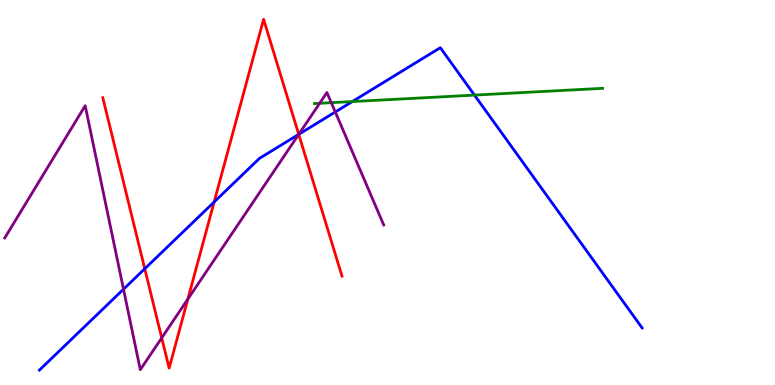[{'lines': ['blue', 'red'], 'intersections': [{'x': 1.87, 'y': 3.02}, {'x': 2.76, 'y': 4.75}, {'x': 3.85, 'y': 6.51}]}, {'lines': ['green', 'red'], 'intersections': []}, {'lines': ['purple', 'red'], 'intersections': [{'x': 2.09, 'y': 1.22}, {'x': 2.42, 'y': 2.23}, {'x': 3.85, 'y': 6.51}]}, {'lines': ['blue', 'green'], 'intersections': [{'x': 4.55, 'y': 7.36}, {'x': 6.12, 'y': 7.53}]}, {'lines': ['blue', 'purple'], 'intersections': [{'x': 1.59, 'y': 2.49}, {'x': 3.85, 'y': 6.51}, {'x': 4.33, 'y': 7.09}]}, {'lines': ['green', 'purple'], 'intersections': [{'x': 4.12, 'y': 7.32}, {'x': 4.27, 'y': 7.33}]}]